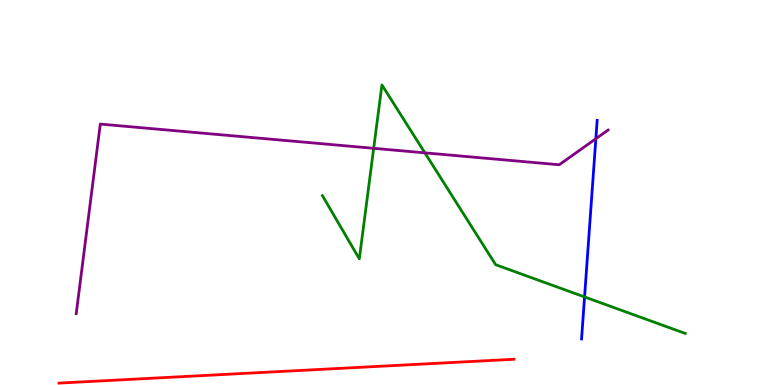[{'lines': ['blue', 'red'], 'intersections': []}, {'lines': ['green', 'red'], 'intersections': []}, {'lines': ['purple', 'red'], 'intersections': []}, {'lines': ['blue', 'green'], 'intersections': [{'x': 7.54, 'y': 2.29}]}, {'lines': ['blue', 'purple'], 'intersections': [{'x': 7.69, 'y': 6.4}]}, {'lines': ['green', 'purple'], 'intersections': [{'x': 4.82, 'y': 6.15}, {'x': 5.48, 'y': 6.03}]}]